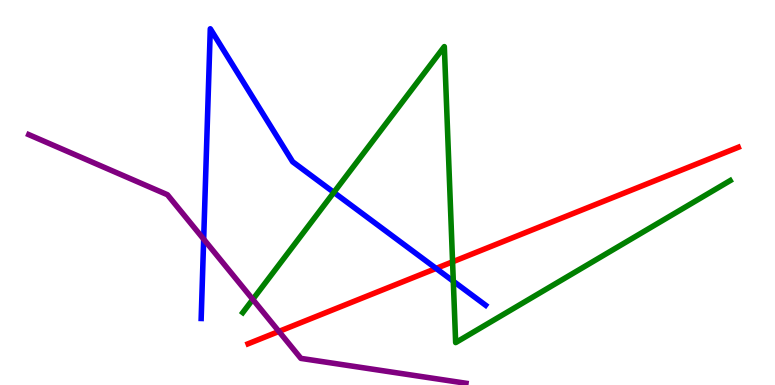[{'lines': ['blue', 'red'], 'intersections': [{'x': 5.63, 'y': 3.03}]}, {'lines': ['green', 'red'], 'intersections': [{'x': 5.84, 'y': 3.2}]}, {'lines': ['purple', 'red'], 'intersections': [{'x': 3.6, 'y': 1.39}]}, {'lines': ['blue', 'green'], 'intersections': [{'x': 4.31, 'y': 5.0}, {'x': 5.85, 'y': 2.7}]}, {'lines': ['blue', 'purple'], 'intersections': [{'x': 2.63, 'y': 3.79}]}, {'lines': ['green', 'purple'], 'intersections': [{'x': 3.26, 'y': 2.22}]}]